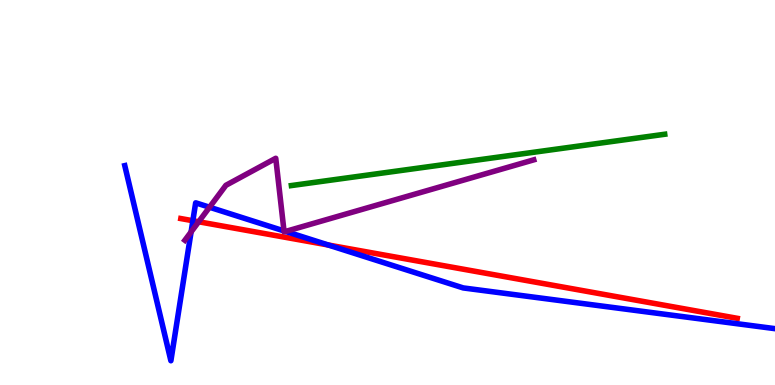[{'lines': ['blue', 'red'], 'intersections': [{'x': 2.49, 'y': 4.27}, {'x': 4.24, 'y': 3.64}]}, {'lines': ['green', 'red'], 'intersections': []}, {'lines': ['purple', 'red'], 'intersections': [{'x': 2.56, 'y': 4.24}]}, {'lines': ['blue', 'green'], 'intersections': []}, {'lines': ['blue', 'purple'], 'intersections': [{'x': 2.47, 'y': 3.98}, {'x': 2.7, 'y': 4.62}, {'x': 3.66, 'y': 4.0}, {'x': 3.69, 'y': 3.99}]}, {'lines': ['green', 'purple'], 'intersections': []}]